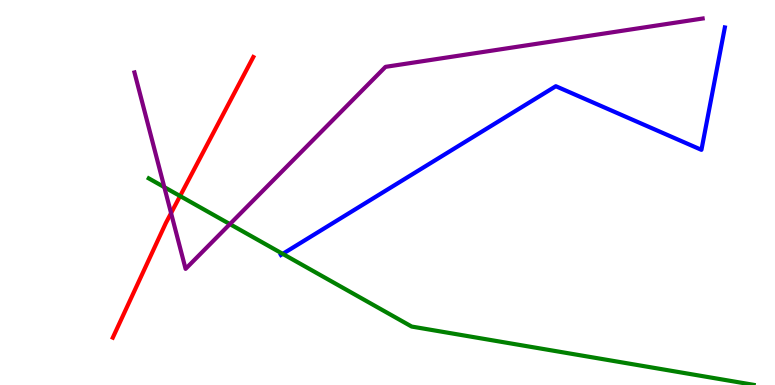[{'lines': ['blue', 'red'], 'intersections': []}, {'lines': ['green', 'red'], 'intersections': [{'x': 2.32, 'y': 4.91}]}, {'lines': ['purple', 'red'], 'intersections': [{'x': 2.21, 'y': 4.46}]}, {'lines': ['blue', 'green'], 'intersections': [{'x': 3.65, 'y': 3.41}]}, {'lines': ['blue', 'purple'], 'intersections': []}, {'lines': ['green', 'purple'], 'intersections': [{'x': 2.12, 'y': 5.14}, {'x': 2.97, 'y': 4.18}]}]